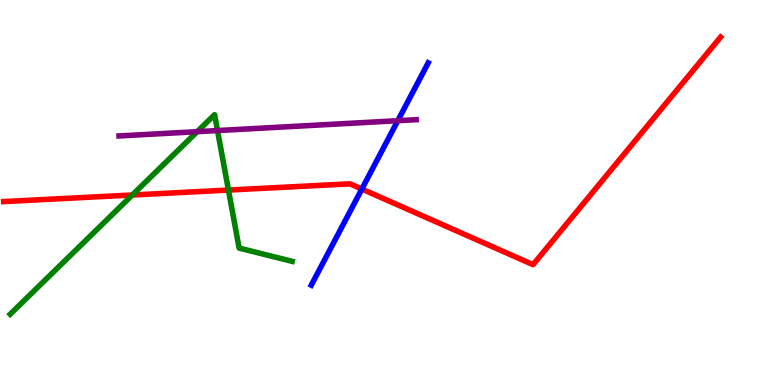[{'lines': ['blue', 'red'], 'intersections': [{'x': 4.67, 'y': 5.09}]}, {'lines': ['green', 'red'], 'intersections': [{'x': 1.71, 'y': 4.94}, {'x': 2.95, 'y': 5.06}]}, {'lines': ['purple', 'red'], 'intersections': []}, {'lines': ['blue', 'green'], 'intersections': []}, {'lines': ['blue', 'purple'], 'intersections': [{'x': 5.13, 'y': 6.86}]}, {'lines': ['green', 'purple'], 'intersections': [{'x': 2.54, 'y': 6.58}, {'x': 2.81, 'y': 6.61}]}]